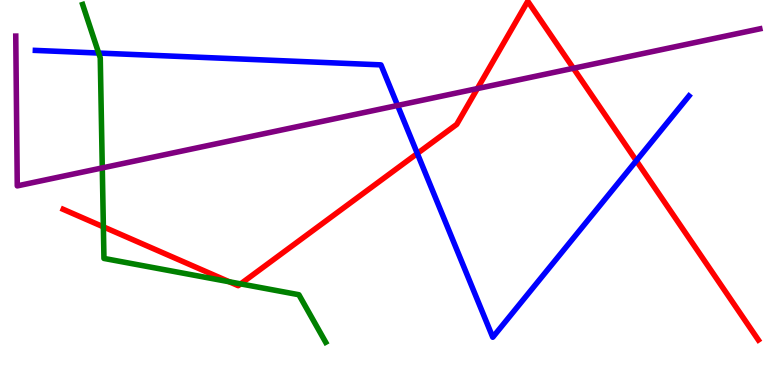[{'lines': ['blue', 'red'], 'intersections': [{'x': 5.38, 'y': 6.01}, {'x': 8.21, 'y': 5.83}]}, {'lines': ['green', 'red'], 'intersections': [{'x': 1.33, 'y': 4.11}, {'x': 2.96, 'y': 2.68}, {'x': 3.11, 'y': 2.63}]}, {'lines': ['purple', 'red'], 'intersections': [{'x': 6.16, 'y': 7.7}, {'x': 7.4, 'y': 8.23}]}, {'lines': ['blue', 'green'], 'intersections': [{'x': 1.27, 'y': 8.62}]}, {'lines': ['blue', 'purple'], 'intersections': [{'x': 5.13, 'y': 7.26}]}, {'lines': ['green', 'purple'], 'intersections': [{'x': 1.32, 'y': 5.64}]}]